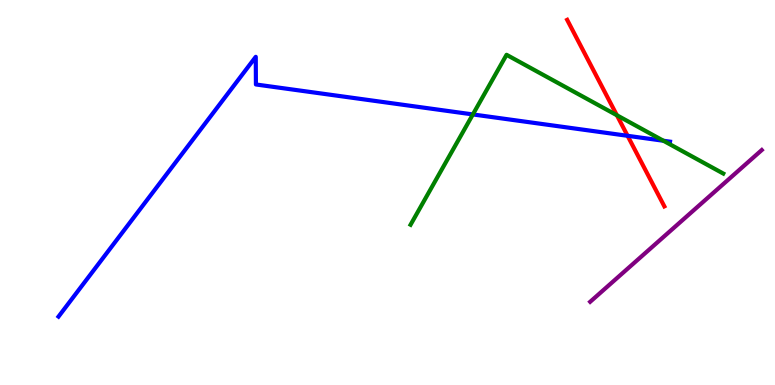[{'lines': ['blue', 'red'], 'intersections': [{'x': 8.1, 'y': 6.47}]}, {'lines': ['green', 'red'], 'intersections': [{'x': 7.96, 'y': 7.01}]}, {'lines': ['purple', 'red'], 'intersections': []}, {'lines': ['blue', 'green'], 'intersections': [{'x': 6.1, 'y': 7.03}, {'x': 8.56, 'y': 6.34}]}, {'lines': ['blue', 'purple'], 'intersections': []}, {'lines': ['green', 'purple'], 'intersections': []}]